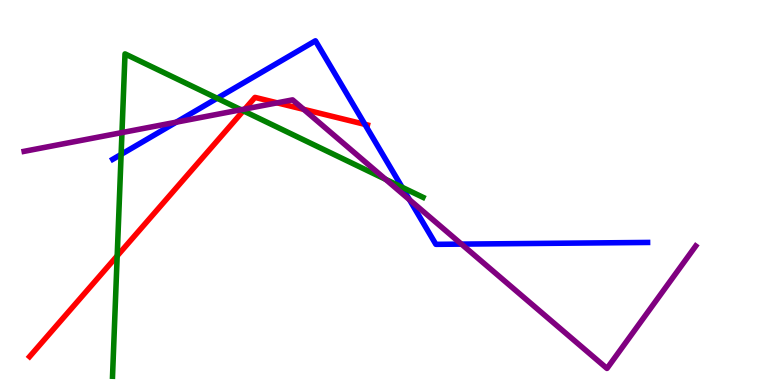[{'lines': ['blue', 'red'], 'intersections': [{'x': 4.71, 'y': 6.77}]}, {'lines': ['green', 'red'], 'intersections': [{'x': 1.51, 'y': 3.35}, {'x': 3.14, 'y': 7.12}]}, {'lines': ['purple', 'red'], 'intersections': [{'x': 3.16, 'y': 7.17}, {'x': 3.58, 'y': 7.33}, {'x': 3.92, 'y': 7.16}]}, {'lines': ['blue', 'green'], 'intersections': [{'x': 1.56, 'y': 5.99}, {'x': 2.8, 'y': 7.45}, {'x': 5.19, 'y': 5.14}]}, {'lines': ['blue', 'purple'], 'intersections': [{'x': 2.27, 'y': 6.83}, {'x': 5.28, 'y': 4.81}, {'x': 5.95, 'y': 3.66}]}, {'lines': ['green', 'purple'], 'intersections': [{'x': 1.57, 'y': 6.56}, {'x': 3.11, 'y': 7.15}, {'x': 4.97, 'y': 5.34}]}]